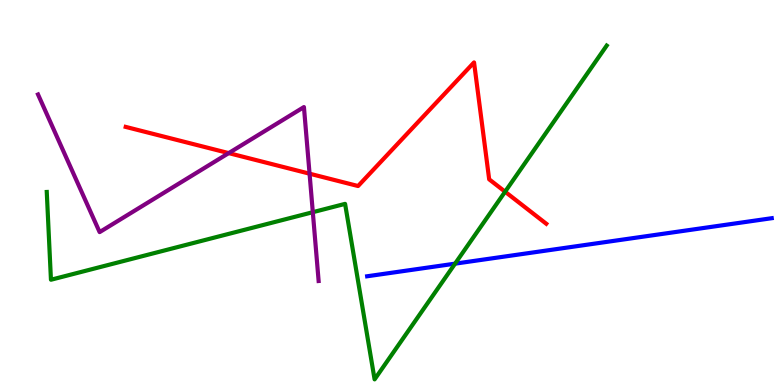[{'lines': ['blue', 'red'], 'intersections': []}, {'lines': ['green', 'red'], 'intersections': [{'x': 6.52, 'y': 5.02}]}, {'lines': ['purple', 'red'], 'intersections': [{'x': 2.95, 'y': 6.02}, {'x': 3.99, 'y': 5.49}]}, {'lines': ['blue', 'green'], 'intersections': [{'x': 5.87, 'y': 3.15}]}, {'lines': ['blue', 'purple'], 'intersections': []}, {'lines': ['green', 'purple'], 'intersections': [{'x': 4.04, 'y': 4.49}]}]